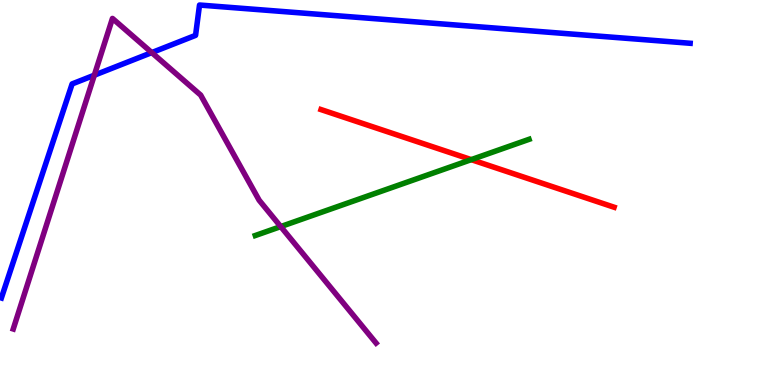[{'lines': ['blue', 'red'], 'intersections': []}, {'lines': ['green', 'red'], 'intersections': [{'x': 6.08, 'y': 5.85}]}, {'lines': ['purple', 'red'], 'intersections': []}, {'lines': ['blue', 'green'], 'intersections': []}, {'lines': ['blue', 'purple'], 'intersections': [{'x': 1.22, 'y': 8.05}, {'x': 1.96, 'y': 8.63}]}, {'lines': ['green', 'purple'], 'intersections': [{'x': 3.62, 'y': 4.11}]}]